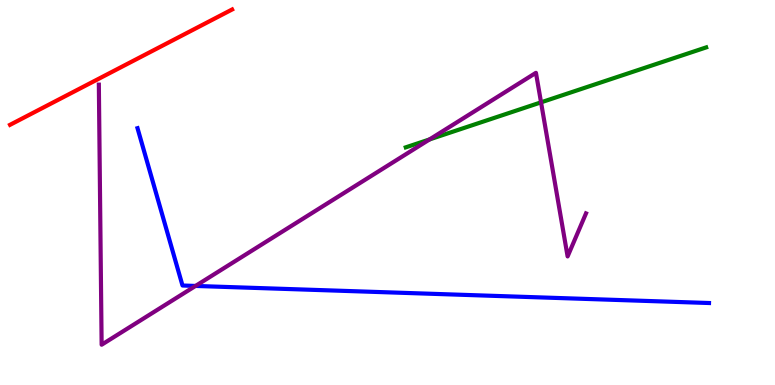[{'lines': ['blue', 'red'], 'intersections': []}, {'lines': ['green', 'red'], 'intersections': []}, {'lines': ['purple', 'red'], 'intersections': []}, {'lines': ['blue', 'green'], 'intersections': []}, {'lines': ['blue', 'purple'], 'intersections': [{'x': 2.52, 'y': 2.57}]}, {'lines': ['green', 'purple'], 'intersections': [{'x': 5.54, 'y': 6.38}, {'x': 6.98, 'y': 7.34}]}]